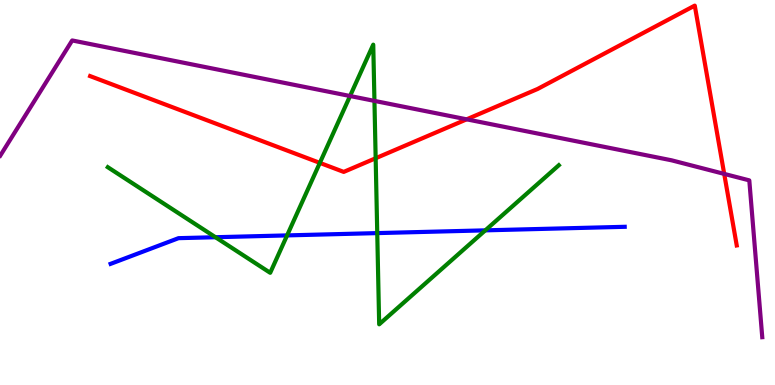[{'lines': ['blue', 'red'], 'intersections': []}, {'lines': ['green', 'red'], 'intersections': [{'x': 4.13, 'y': 5.77}, {'x': 4.85, 'y': 5.89}]}, {'lines': ['purple', 'red'], 'intersections': [{'x': 6.02, 'y': 6.9}, {'x': 9.34, 'y': 5.48}]}, {'lines': ['blue', 'green'], 'intersections': [{'x': 2.78, 'y': 3.84}, {'x': 3.7, 'y': 3.89}, {'x': 4.87, 'y': 3.95}, {'x': 6.26, 'y': 4.02}]}, {'lines': ['blue', 'purple'], 'intersections': []}, {'lines': ['green', 'purple'], 'intersections': [{'x': 4.52, 'y': 7.51}, {'x': 4.83, 'y': 7.38}]}]